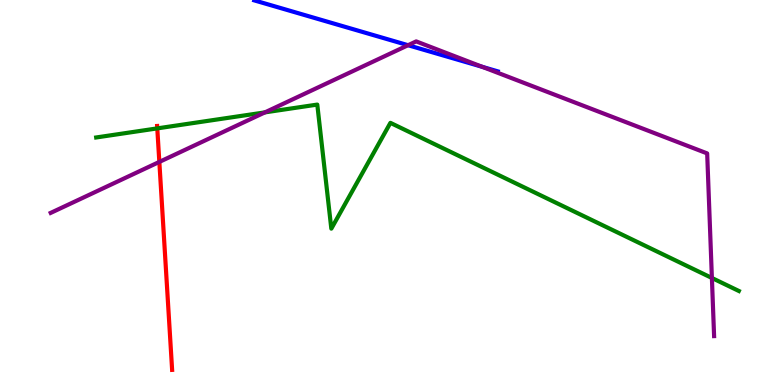[{'lines': ['blue', 'red'], 'intersections': []}, {'lines': ['green', 'red'], 'intersections': [{'x': 2.03, 'y': 6.67}]}, {'lines': ['purple', 'red'], 'intersections': [{'x': 2.06, 'y': 5.79}]}, {'lines': ['blue', 'green'], 'intersections': []}, {'lines': ['blue', 'purple'], 'intersections': [{'x': 5.27, 'y': 8.83}, {'x': 6.22, 'y': 8.26}]}, {'lines': ['green', 'purple'], 'intersections': [{'x': 3.42, 'y': 7.08}, {'x': 9.19, 'y': 2.78}]}]